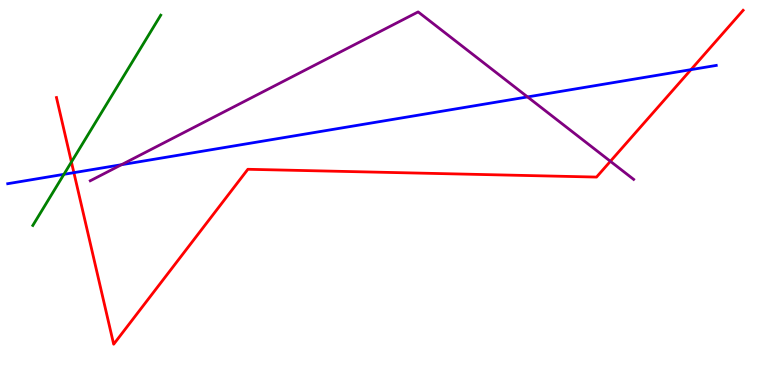[{'lines': ['blue', 'red'], 'intersections': [{'x': 0.953, 'y': 5.52}, {'x': 8.92, 'y': 8.19}]}, {'lines': ['green', 'red'], 'intersections': [{'x': 0.922, 'y': 5.79}]}, {'lines': ['purple', 'red'], 'intersections': [{'x': 7.88, 'y': 5.81}]}, {'lines': ['blue', 'green'], 'intersections': [{'x': 0.825, 'y': 5.47}]}, {'lines': ['blue', 'purple'], 'intersections': [{'x': 1.57, 'y': 5.72}, {'x': 6.81, 'y': 7.48}]}, {'lines': ['green', 'purple'], 'intersections': []}]